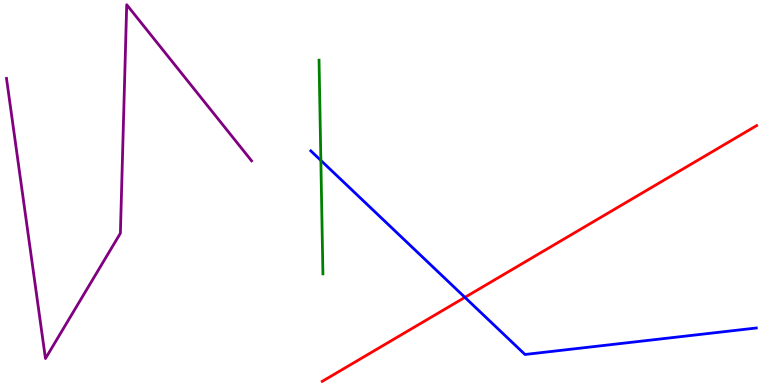[{'lines': ['blue', 'red'], 'intersections': [{'x': 6.0, 'y': 2.28}]}, {'lines': ['green', 'red'], 'intersections': []}, {'lines': ['purple', 'red'], 'intersections': []}, {'lines': ['blue', 'green'], 'intersections': [{'x': 4.14, 'y': 5.83}]}, {'lines': ['blue', 'purple'], 'intersections': []}, {'lines': ['green', 'purple'], 'intersections': []}]